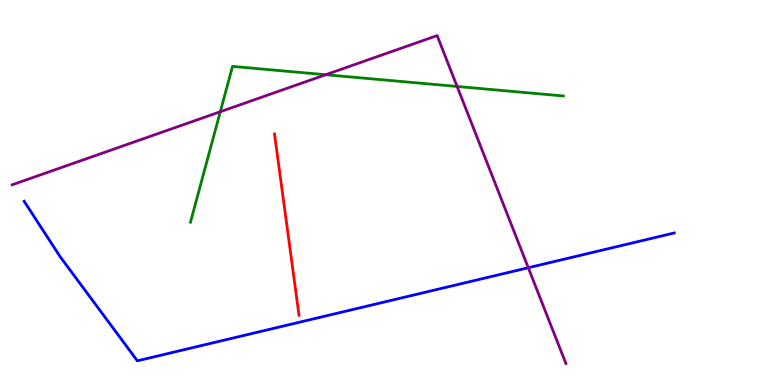[{'lines': ['blue', 'red'], 'intersections': []}, {'lines': ['green', 'red'], 'intersections': []}, {'lines': ['purple', 'red'], 'intersections': []}, {'lines': ['blue', 'green'], 'intersections': []}, {'lines': ['blue', 'purple'], 'intersections': [{'x': 6.82, 'y': 3.05}]}, {'lines': ['green', 'purple'], 'intersections': [{'x': 2.84, 'y': 7.1}, {'x': 4.2, 'y': 8.06}, {'x': 5.9, 'y': 7.75}]}]